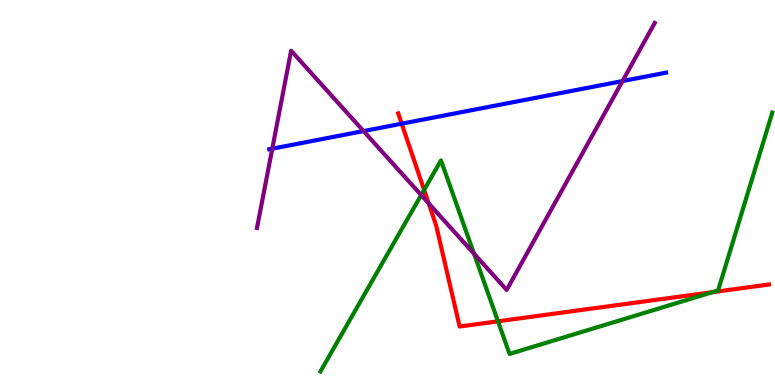[{'lines': ['blue', 'red'], 'intersections': [{'x': 5.18, 'y': 6.79}]}, {'lines': ['green', 'red'], 'intersections': [{'x': 5.47, 'y': 5.07}, {'x': 6.43, 'y': 1.65}, {'x': 9.19, 'y': 2.41}]}, {'lines': ['purple', 'red'], 'intersections': [{'x': 5.53, 'y': 4.72}]}, {'lines': ['blue', 'green'], 'intersections': []}, {'lines': ['blue', 'purple'], 'intersections': [{'x': 3.51, 'y': 6.14}, {'x': 4.69, 'y': 6.6}, {'x': 8.03, 'y': 7.89}]}, {'lines': ['green', 'purple'], 'intersections': [{'x': 5.43, 'y': 4.93}, {'x': 6.12, 'y': 3.41}]}]